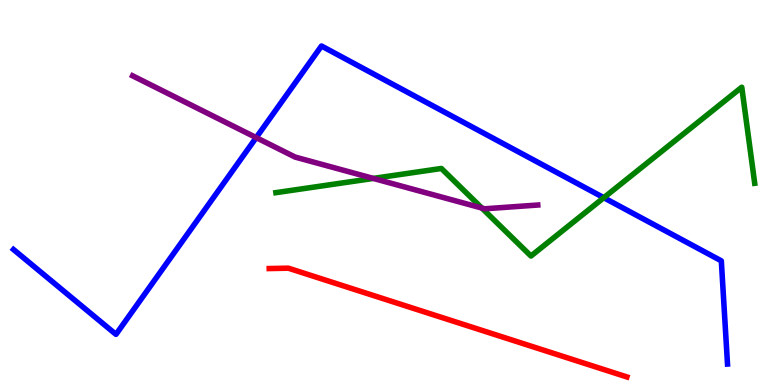[{'lines': ['blue', 'red'], 'intersections': []}, {'lines': ['green', 'red'], 'intersections': []}, {'lines': ['purple', 'red'], 'intersections': []}, {'lines': ['blue', 'green'], 'intersections': [{'x': 7.79, 'y': 4.86}]}, {'lines': ['blue', 'purple'], 'intersections': [{'x': 3.31, 'y': 6.43}]}, {'lines': ['green', 'purple'], 'intersections': [{'x': 4.82, 'y': 5.37}, {'x': 6.22, 'y': 4.6}]}]